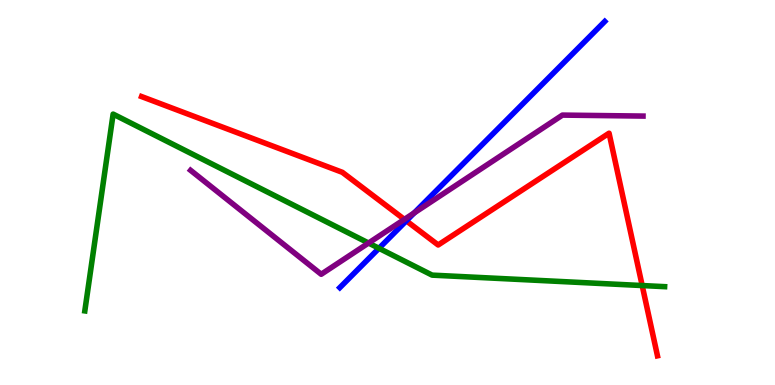[{'lines': ['blue', 'red'], 'intersections': [{'x': 5.24, 'y': 4.26}]}, {'lines': ['green', 'red'], 'intersections': [{'x': 8.29, 'y': 2.58}]}, {'lines': ['purple', 'red'], 'intersections': [{'x': 5.22, 'y': 4.3}]}, {'lines': ['blue', 'green'], 'intersections': [{'x': 4.89, 'y': 3.55}]}, {'lines': ['blue', 'purple'], 'intersections': [{'x': 5.34, 'y': 4.47}]}, {'lines': ['green', 'purple'], 'intersections': [{'x': 4.76, 'y': 3.69}]}]